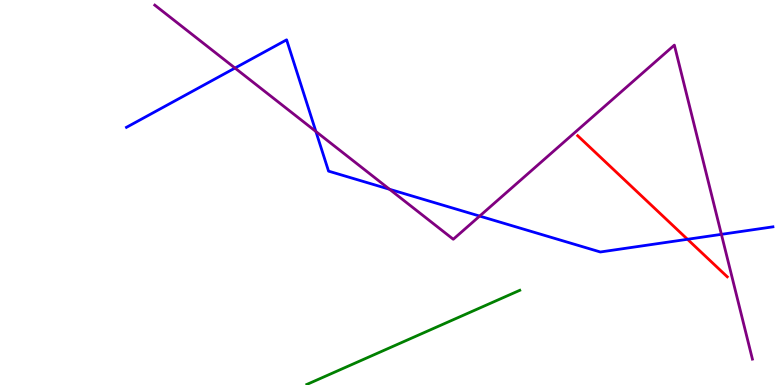[{'lines': ['blue', 'red'], 'intersections': [{'x': 8.87, 'y': 3.78}]}, {'lines': ['green', 'red'], 'intersections': []}, {'lines': ['purple', 'red'], 'intersections': []}, {'lines': ['blue', 'green'], 'intersections': []}, {'lines': ['blue', 'purple'], 'intersections': [{'x': 3.03, 'y': 8.23}, {'x': 4.08, 'y': 6.58}, {'x': 5.03, 'y': 5.08}, {'x': 6.19, 'y': 4.39}, {'x': 9.31, 'y': 3.91}]}, {'lines': ['green', 'purple'], 'intersections': []}]